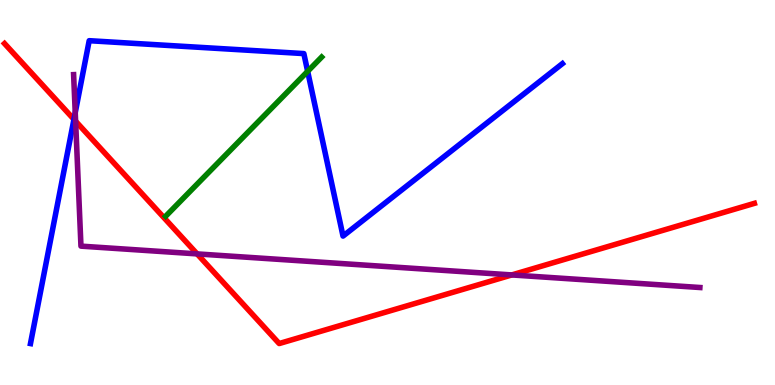[{'lines': ['blue', 'red'], 'intersections': [{'x': 0.954, 'y': 6.9}]}, {'lines': ['green', 'red'], 'intersections': []}, {'lines': ['purple', 'red'], 'intersections': [{'x': 0.976, 'y': 6.85}, {'x': 2.54, 'y': 3.41}, {'x': 6.6, 'y': 2.86}]}, {'lines': ['blue', 'green'], 'intersections': [{'x': 3.97, 'y': 8.15}]}, {'lines': ['blue', 'purple'], 'intersections': [{'x': 0.971, 'y': 7.07}]}, {'lines': ['green', 'purple'], 'intersections': []}]